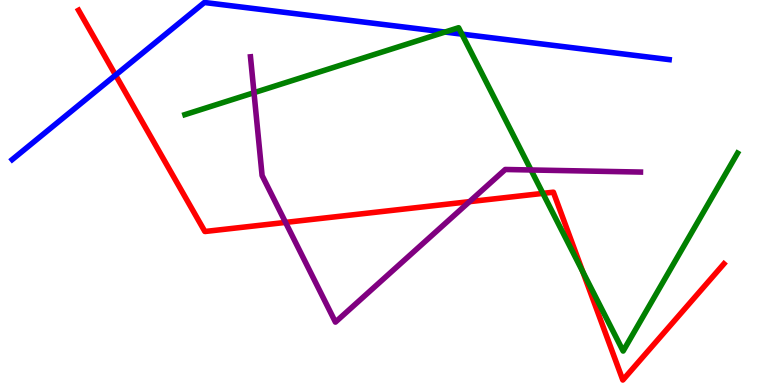[{'lines': ['blue', 'red'], 'intersections': [{'x': 1.49, 'y': 8.05}]}, {'lines': ['green', 'red'], 'intersections': [{'x': 7.01, 'y': 4.98}, {'x': 7.52, 'y': 2.94}]}, {'lines': ['purple', 'red'], 'intersections': [{'x': 3.68, 'y': 4.22}, {'x': 6.06, 'y': 4.76}]}, {'lines': ['blue', 'green'], 'intersections': [{'x': 5.74, 'y': 9.17}, {'x': 5.96, 'y': 9.11}]}, {'lines': ['blue', 'purple'], 'intersections': []}, {'lines': ['green', 'purple'], 'intersections': [{'x': 3.28, 'y': 7.59}, {'x': 6.85, 'y': 5.59}]}]